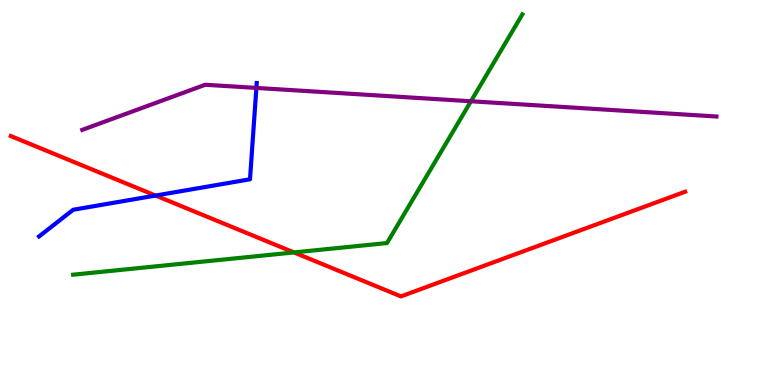[{'lines': ['blue', 'red'], 'intersections': [{'x': 2.01, 'y': 4.92}]}, {'lines': ['green', 'red'], 'intersections': [{'x': 3.79, 'y': 3.44}]}, {'lines': ['purple', 'red'], 'intersections': []}, {'lines': ['blue', 'green'], 'intersections': []}, {'lines': ['blue', 'purple'], 'intersections': [{'x': 3.31, 'y': 7.72}]}, {'lines': ['green', 'purple'], 'intersections': [{'x': 6.08, 'y': 7.37}]}]